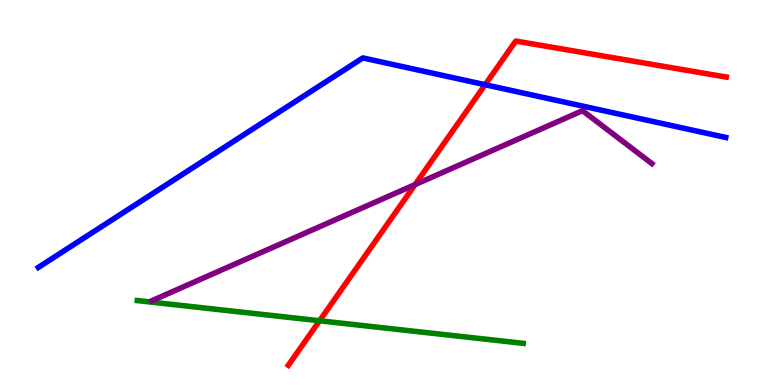[{'lines': ['blue', 'red'], 'intersections': [{'x': 6.26, 'y': 7.8}]}, {'lines': ['green', 'red'], 'intersections': [{'x': 4.12, 'y': 1.67}]}, {'lines': ['purple', 'red'], 'intersections': [{'x': 5.36, 'y': 5.21}]}, {'lines': ['blue', 'green'], 'intersections': []}, {'lines': ['blue', 'purple'], 'intersections': []}, {'lines': ['green', 'purple'], 'intersections': []}]